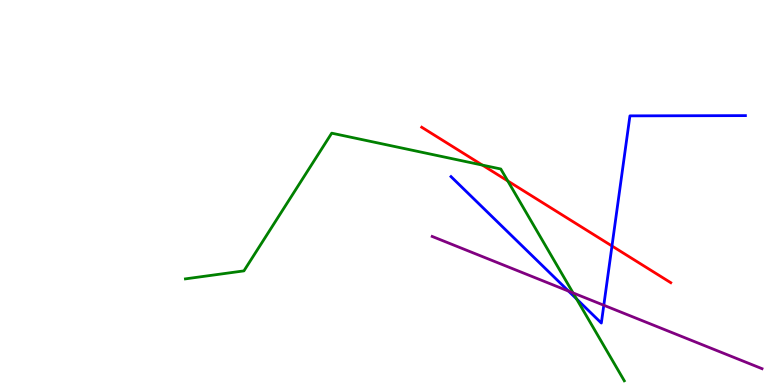[{'lines': ['blue', 'red'], 'intersections': [{'x': 7.9, 'y': 3.61}]}, {'lines': ['green', 'red'], 'intersections': [{'x': 6.22, 'y': 5.71}, {'x': 6.55, 'y': 5.3}]}, {'lines': ['purple', 'red'], 'intersections': []}, {'lines': ['blue', 'green'], 'intersections': [{'x': 7.44, 'y': 2.24}]}, {'lines': ['blue', 'purple'], 'intersections': [{'x': 7.34, 'y': 2.44}, {'x': 7.79, 'y': 2.07}]}, {'lines': ['green', 'purple'], 'intersections': [{'x': 7.39, 'y': 2.39}]}]